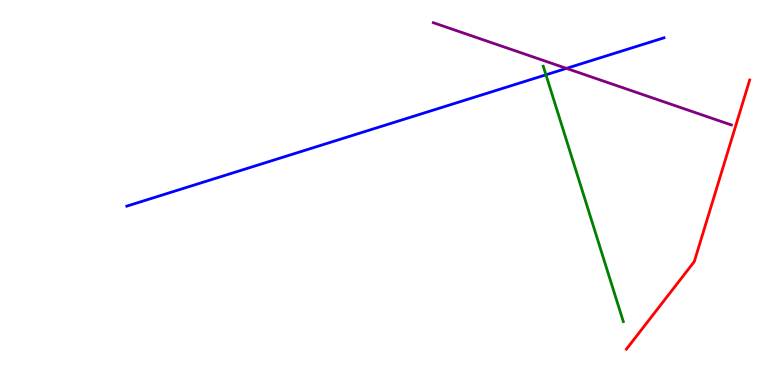[{'lines': ['blue', 'red'], 'intersections': []}, {'lines': ['green', 'red'], 'intersections': []}, {'lines': ['purple', 'red'], 'intersections': []}, {'lines': ['blue', 'green'], 'intersections': [{'x': 7.04, 'y': 8.06}]}, {'lines': ['blue', 'purple'], 'intersections': [{'x': 7.31, 'y': 8.22}]}, {'lines': ['green', 'purple'], 'intersections': []}]